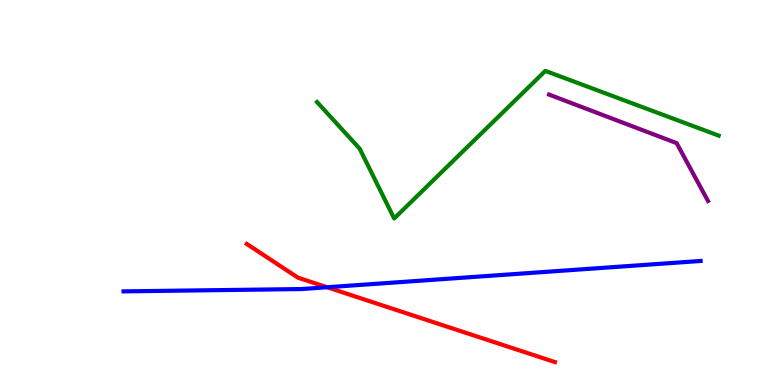[{'lines': ['blue', 'red'], 'intersections': [{'x': 4.22, 'y': 2.54}]}, {'lines': ['green', 'red'], 'intersections': []}, {'lines': ['purple', 'red'], 'intersections': []}, {'lines': ['blue', 'green'], 'intersections': []}, {'lines': ['blue', 'purple'], 'intersections': []}, {'lines': ['green', 'purple'], 'intersections': []}]